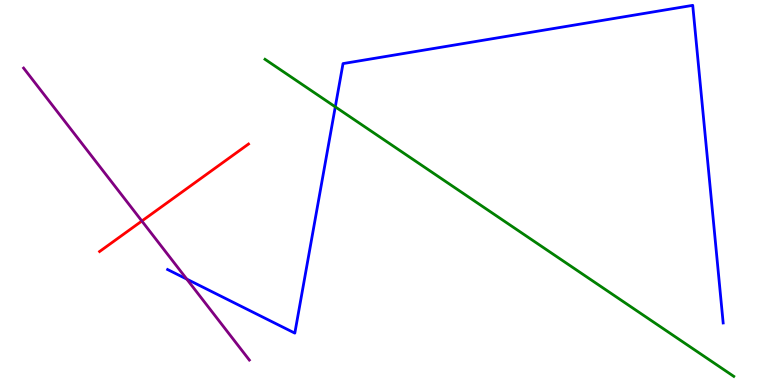[{'lines': ['blue', 'red'], 'intersections': []}, {'lines': ['green', 'red'], 'intersections': []}, {'lines': ['purple', 'red'], 'intersections': [{'x': 1.83, 'y': 4.26}]}, {'lines': ['blue', 'green'], 'intersections': [{'x': 4.33, 'y': 7.22}]}, {'lines': ['blue', 'purple'], 'intersections': [{'x': 2.41, 'y': 2.75}]}, {'lines': ['green', 'purple'], 'intersections': []}]